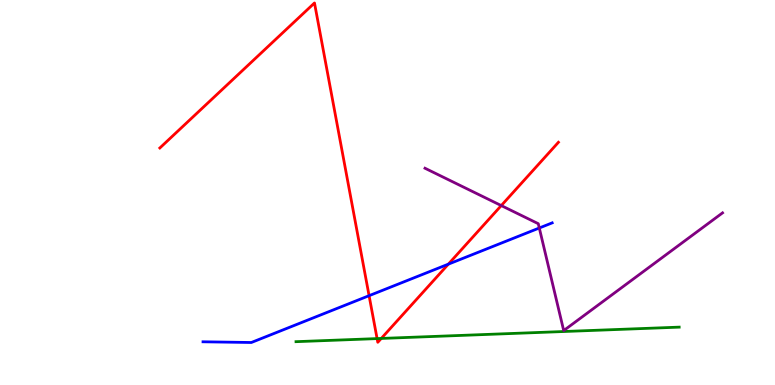[{'lines': ['blue', 'red'], 'intersections': [{'x': 4.76, 'y': 2.32}, {'x': 5.79, 'y': 3.14}]}, {'lines': ['green', 'red'], 'intersections': [{'x': 4.87, 'y': 1.21}, {'x': 4.92, 'y': 1.21}]}, {'lines': ['purple', 'red'], 'intersections': [{'x': 6.47, 'y': 4.66}]}, {'lines': ['blue', 'green'], 'intersections': []}, {'lines': ['blue', 'purple'], 'intersections': [{'x': 6.96, 'y': 4.08}]}, {'lines': ['green', 'purple'], 'intersections': []}]